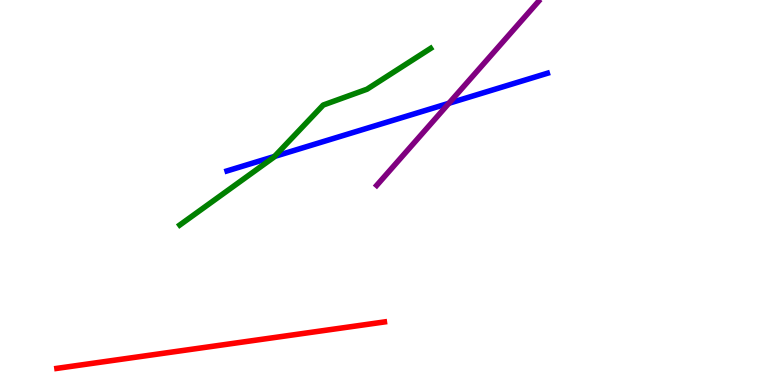[{'lines': ['blue', 'red'], 'intersections': []}, {'lines': ['green', 'red'], 'intersections': []}, {'lines': ['purple', 'red'], 'intersections': []}, {'lines': ['blue', 'green'], 'intersections': [{'x': 3.54, 'y': 5.94}]}, {'lines': ['blue', 'purple'], 'intersections': [{'x': 5.79, 'y': 7.32}]}, {'lines': ['green', 'purple'], 'intersections': []}]